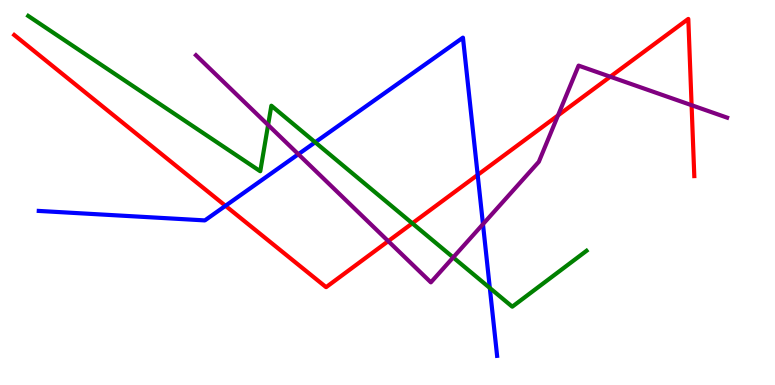[{'lines': ['blue', 'red'], 'intersections': [{'x': 2.91, 'y': 4.65}, {'x': 6.16, 'y': 5.46}]}, {'lines': ['green', 'red'], 'intersections': [{'x': 5.32, 'y': 4.2}]}, {'lines': ['purple', 'red'], 'intersections': [{'x': 5.01, 'y': 3.74}, {'x': 7.2, 'y': 7.0}, {'x': 7.87, 'y': 8.01}, {'x': 8.92, 'y': 7.27}]}, {'lines': ['blue', 'green'], 'intersections': [{'x': 4.07, 'y': 6.3}, {'x': 6.32, 'y': 2.52}]}, {'lines': ['blue', 'purple'], 'intersections': [{'x': 3.85, 'y': 5.99}, {'x': 6.23, 'y': 4.18}]}, {'lines': ['green', 'purple'], 'intersections': [{'x': 3.46, 'y': 6.75}, {'x': 5.85, 'y': 3.31}]}]